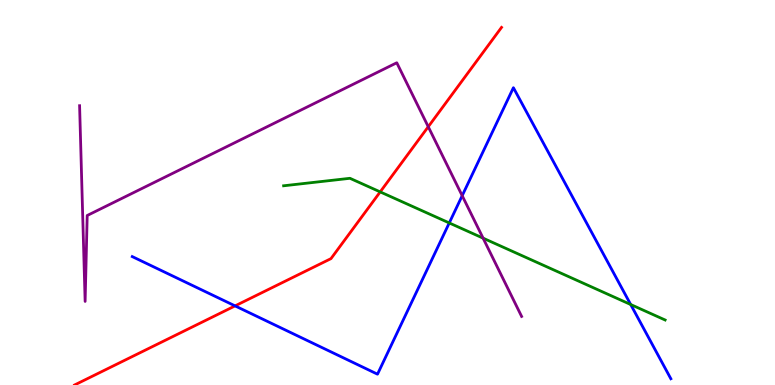[{'lines': ['blue', 'red'], 'intersections': [{'x': 3.03, 'y': 2.05}]}, {'lines': ['green', 'red'], 'intersections': [{'x': 4.91, 'y': 5.02}]}, {'lines': ['purple', 'red'], 'intersections': [{'x': 5.53, 'y': 6.71}]}, {'lines': ['blue', 'green'], 'intersections': [{'x': 5.8, 'y': 4.21}, {'x': 8.14, 'y': 2.09}]}, {'lines': ['blue', 'purple'], 'intersections': [{'x': 5.96, 'y': 4.92}]}, {'lines': ['green', 'purple'], 'intersections': [{'x': 6.23, 'y': 3.81}]}]